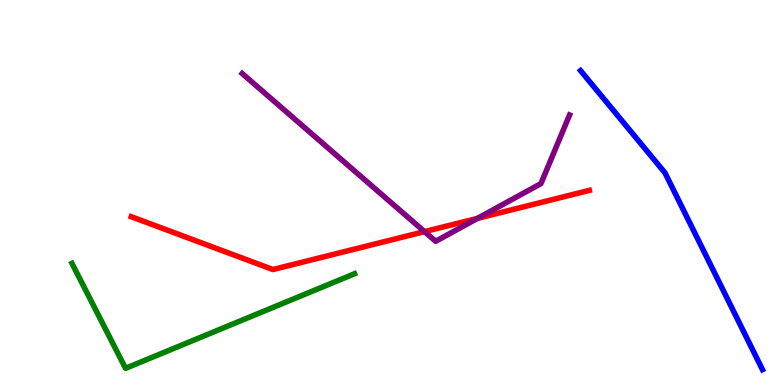[{'lines': ['blue', 'red'], 'intersections': []}, {'lines': ['green', 'red'], 'intersections': []}, {'lines': ['purple', 'red'], 'intersections': [{'x': 5.48, 'y': 3.98}, {'x': 6.16, 'y': 4.33}]}, {'lines': ['blue', 'green'], 'intersections': []}, {'lines': ['blue', 'purple'], 'intersections': []}, {'lines': ['green', 'purple'], 'intersections': []}]